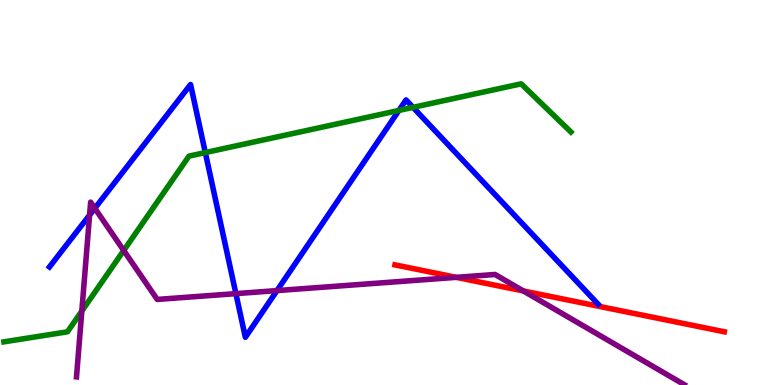[{'lines': ['blue', 'red'], 'intersections': []}, {'lines': ['green', 'red'], 'intersections': []}, {'lines': ['purple', 'red'], 'intersections': [{'x': 5.89, 'y': 2.8}, {'x': 6.75, 'y': 2.44}]}, {'lines': ['blue', 'green'], 'intersections': [{'x': 2.65, 'y': 6.04}, {'x': 5.15, 'y': 7.13}, {'x': 5.33, 'y': 7.21}]}, {'lines': ['blue', 'purple'], 'intersections': [{'x': 1.16, 'y': 4.41}, {'x': 1.22, 'y': 4.59}, {'x': 3.04, 'y': 2.37}, {'x': 3.57, 'y': 2.45}]}, {'lines': ['green', 'purple'], 'intersections': [{'x': 1.06, 'y': 1.92}, {'x': 1.6, 'y': 3.49}]}]